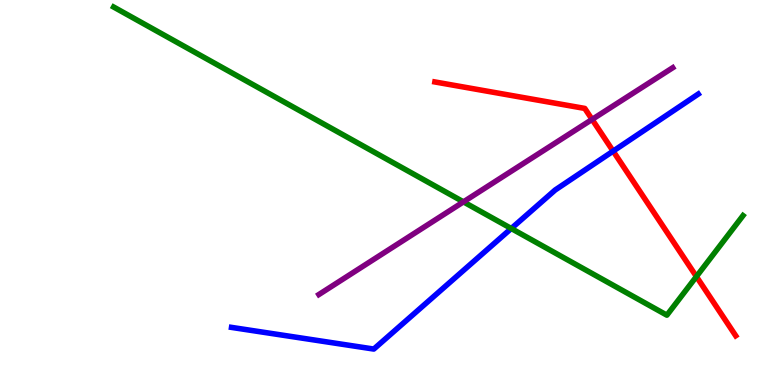[{'lines': ['blue', 'red'], 'intersections': [{'x': 7.91, 'y': 6.07}]}, {'lines': ['green', 'red'], 'intersections': [{'x': 8.99, 'y': 2.82}]}, {'lines': ['purple', 'red'], 'intersections': [{'x': 7.64, 'y': 6.9}]}, {'lines': ['blue', 'green'], 'intersections': [{'x': 6.6, 'y': 4.06}]}, {'lines': ['blue', 'purple'], 'intersections': []}, {'lines': ['green', 'purple'], 'intersections': [{'x': 5.98, 'y': 4.76}]}]